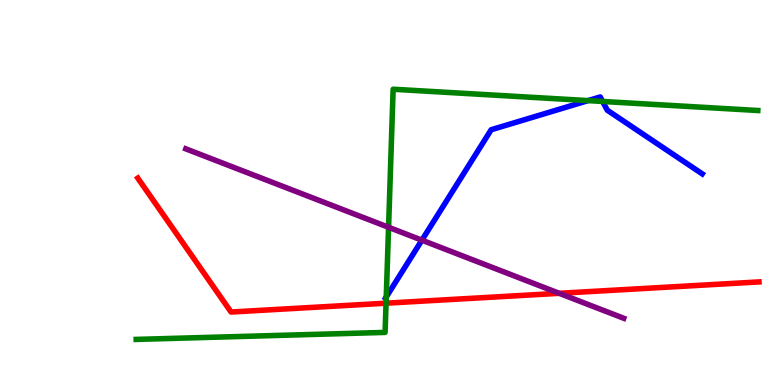[{'lines': ['blue', 'red'], 'intersections': []}, {'lines': ['green', 'red'], 'intersections': [{'x': 4.98, 'y': 2.12}]}, {'lines': ['purple', 'red'], 'intersections': [{'x': 7.22, 'y': 2.38}]}, {'lines': ['blue', 'green'], 'intersections': [{'x': 4.98, 'y': 2.29}, {'x': 7.59, 'y': 7.39}, {'x': 7.78, 'y': 7.36}]}, {'lines': ['blue', 'purple'], 'intersections': [{'x': 5.44, 'y': 3.76}]}, {'lines': ['green', 'purple'], 'intersections': [{'x': 5.01, 'y': 4.1}]}]